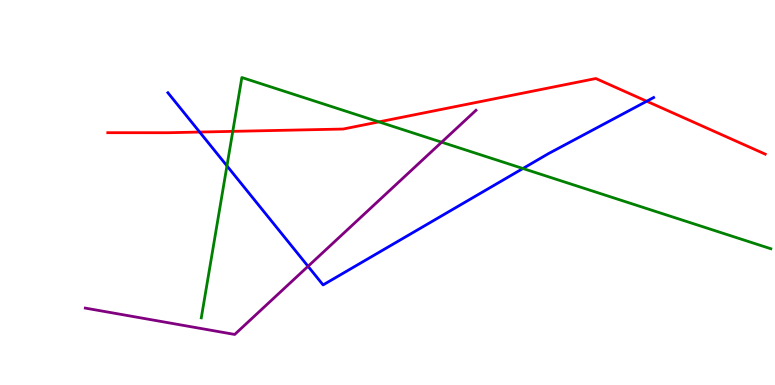[{'lines': ['blue', 'red'], 'intersections': [{'x': 2.58, 'y': 6.57}, {'x': 8.34, 'y': 7.37}]}, {'lines': ['green', 'red'], 'intersections': [{'x': 3.0, 'y': 6.59}, {'x': 4.89, 'y': 6.83}]}, {'lines': ['purple', 'red'], 'intersections': []}, {'lines': ['blue', 'green'], 'intersections': [{'x': 2.93, 'y': 5.69}, {'x': 6.75, 'y': 5.62}]}, {'lines': ['blue', 'purple'], 'intersections': [{'x': 3.97, 'y': 3.08}]}, {'lines': ['green', 'purple'], 'intersections': [{'x': 5.7, 'y': 6.31}]}]